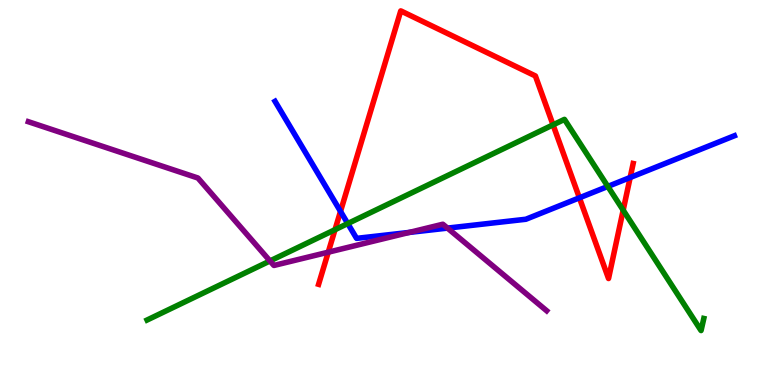[{'lines': ['blue', 'red'], 'intersections': [{'x': 4.39, 'y': 4.51}, {'x': 7.48, 'y': 4.86}, {'x': 8.13, 'y': 5.39}]}, {'lines': ['green', 'red'], 'intersections': [{'x': 4.32, 'y': 4.03}, {'x': 7.14, 'y': 6.76}, {'x': 8.04, 'y': 4.54}]}, {'lines': ['purple', 'red'], 'intersections': [{'x': 4.24, 'y': 3.45}]}, {'lines': ['blue', 'green'], 'intersections': [{'x': 4.49, 'y': 4.19}, {'x': 7.84, 'y': 5.16}]}, {'lines': ['blue', 'purple'], 'intersections': [{'x': 5.28, 'y': 3.96}, {'x': 5.77, 'y': 4.08}]}, {'lines': ['green', 'purple'], 'intersections': [{'x': 3.48, 'y': 3.22}]}]